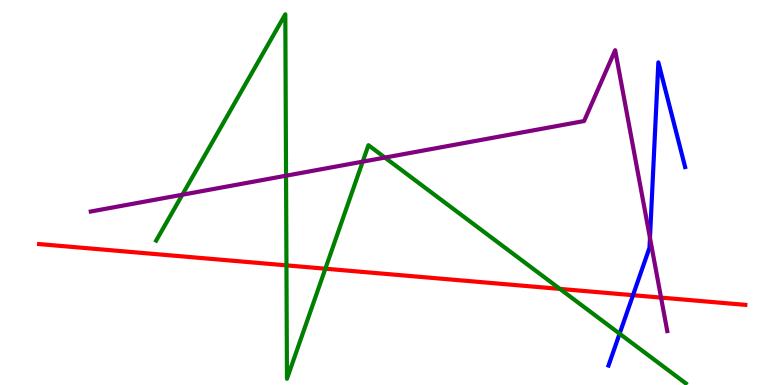[{'lines': ['blue', 'red'], 'intersections': [{'x': 8.17, 'y': 2.33}]}, {'lines': ['green', 'red'], 'intersections': [{'x': 3.7, 'y': 3.11}, {'x': 4.2, 'y': 3.02}, {'x': 7.22, 'y': 2.5}]}, {'lines': ['purple', 'red'], 'intersections': [{'x': 8.53, 'y': 2.27}]}, {'lines': ['blue', 'green'], 'intersections': [{'x': 7.99, 'y': 1.33}]}, {'lines': ['blue', 'purple'], 'intersections': [{'x': 8.39, 'y': 3.82}]}, {'lines': ['green', 'purple'], 'intersections': [{'x': 2.35, 'y': 4.94}, {'x': 3.69, 'y': 5.44}, {'x': 4.68, 'y': 5.8}, {'x': 4.97, 'y': 5.91}]}]